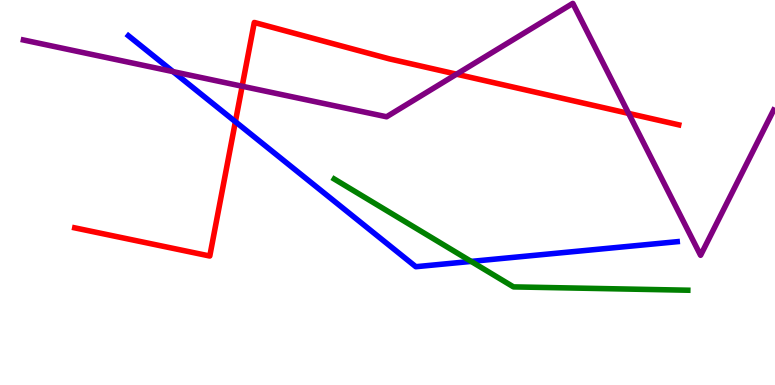[{'lines': ['blue', 'red'], 'intersections': [{'x': 3.04, 'y': 6.84}]}, {'lines': ['green', 'red'], 'intersections': []}, {'lines': ['purple', 'red'], 'intersections': [{'x': 3.12, 'y': 7.76}, {'x': 5.89, 'y': 8.07}, {'x': 8.11, 'y': 7.05}]}, {'lines': ['blue', 'green'], 'intersections': [{'x': 6.08, 'y': 3.21}]}, {'lines': ['blue', 'purple'], 'intersections': [{'x': 2.23, 'y': 8.14}]}, {'lines': ['green', 'purple'], 'intersections': []}]